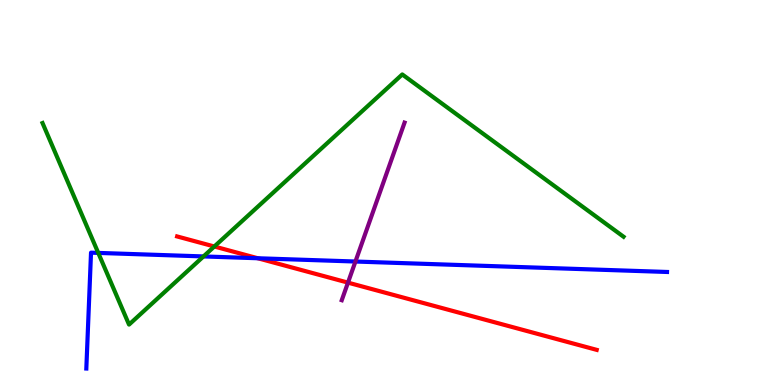[{'lines': ['blue', 'red'], 'intersections': [{'x': 3.33, 'y': 3.29}]}, {'lines': ['green', 'red'], 'intersections': [{'x': 2.77, 'y': 3.6}]}, {'lines': ['purple', 'red'], 'intersections': [{'x': 4.49, 'y': 2.66}]}, {'lines': ['blue', 'green'], 'intersections': [{'x': 1.27, 'y': 3.43}, {'x': 2.63, 'y': 3.34}]}, {'lines': ['blue', 'purple'], 'intersections': [{'x': 4.59, 'y': 3.21}]}, {'lines': ['green', 'purple'], 'intersections': []}]